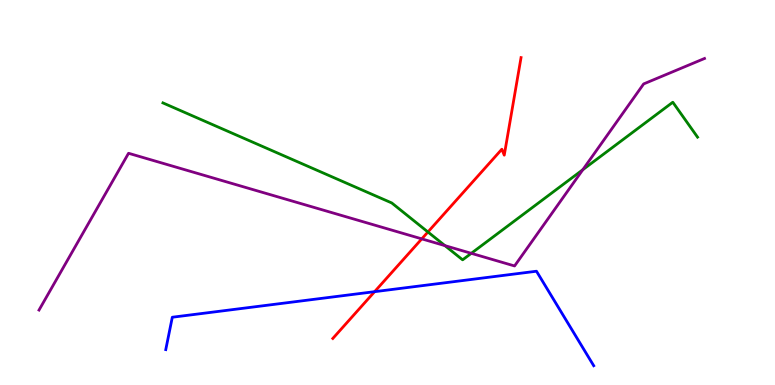[{'lines': ['blue', 'red'], 'intersections': [{'x': 4.83, 'y': 2.42}]}, {'lines': ['green', 'red'], 'intersections': [{'x': 5.52, 'y': 3.97}]}, {'lines': ['purple', 'red'], 'intersections': [{'x': 5.44, 'y': 3.8}]}, {'lines': ['blue', 'green'], 'intersections': []}, {'lines': ['blue', 'purple'], 'intersections': []}, {'lines': ['green', 'purple'], 'intersections': [{'x': 5.74, 'y': 3.62}, {'x': 6.08, 'y': 3.42}, {'x': 7.52, 'y': 5.59}]}]